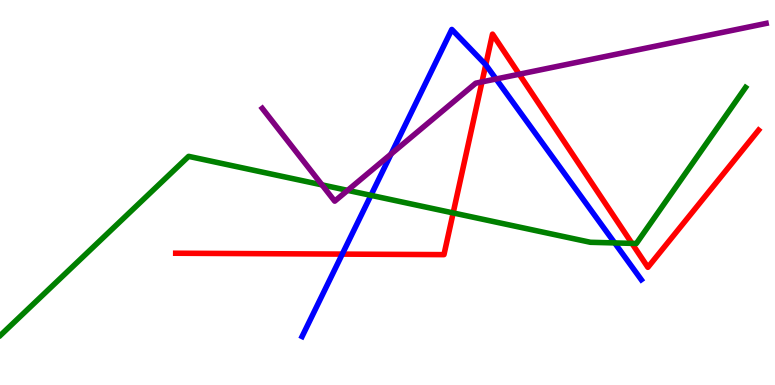[{'lines': ['blue', 'red'], 'intersections': [{'x': 4.42, 'y': 3.4}, {'x': 6.27, 'y': 8.32}]}, {'lines': ['green', 'red'], 'intersections': [{'x': 5.85, 'y': 4.47}, {'x': 8.15, 'y': 3.68}]}, {'lines': ['purple', 'red'], 'intersections': [{'x': 6.22, 'y': 7.87}, {'x': 6.7, 'y': 8.07}]}, {'lines': ['blue', 'green'], 'intersections': [{'x': 4.79, 'y': 4.93}, {'x': 7.93, 'y': 3.69}]}, {'lines': ['blue', 'purple'], 'intersections': [{'x': 5.05, 'y': 6.0}, {'x': 6.4, 'y': 7.95}]}, {'lines': ['green', 'purple'], 'intersections': [{'x': 4.15, 'y': 5.2}, {'x': 4.49, 'y': 5.06}]}]